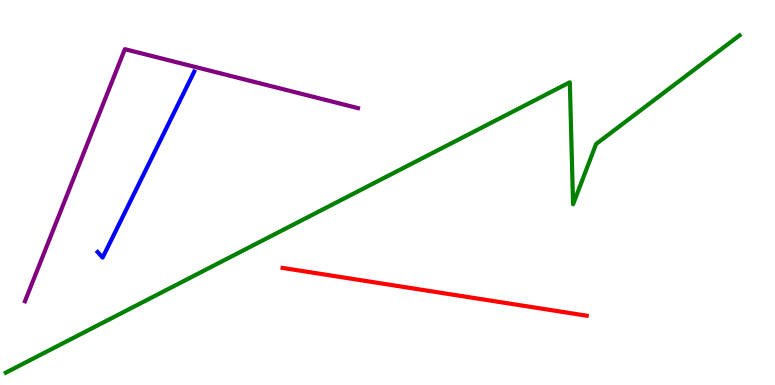[{'lines': ['blue', 'red'], 'intersections': []}, {'lines': ['green', 'red'], 'intersections': []}, {'lines': ['purple', 'red'], 'intersections': []}, {'lines': ['blue', 'green'], 'intersections': []}, {'lines': ['blue', 'purple'], 'intersections': []}, {'lines': ['green', 'purple'], 'intersections': []}]